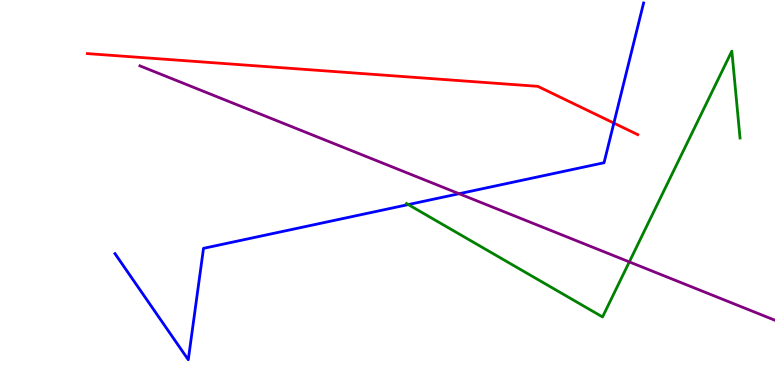[{'lines': ['blue', 'red'], 'intersections': [{'x': 7.92, 'y': 6.8}]}, {'lines': ['green', 'red'], 'intersections': []}, {'lines': ['purple', 'red'], 'intersections': []}, {'lines': ['blue', 'green'], 'intersections': [{'x': 5.27, 'y': 4.69}]}, {'lines': ['blue', 'purple'], 'intersections': [{'x': 5.92, 'y': 4.97}]}, {'lines': ['green', 'purple'], 'intersections': [{'x': 8.12, 'y': 3.2}]}]